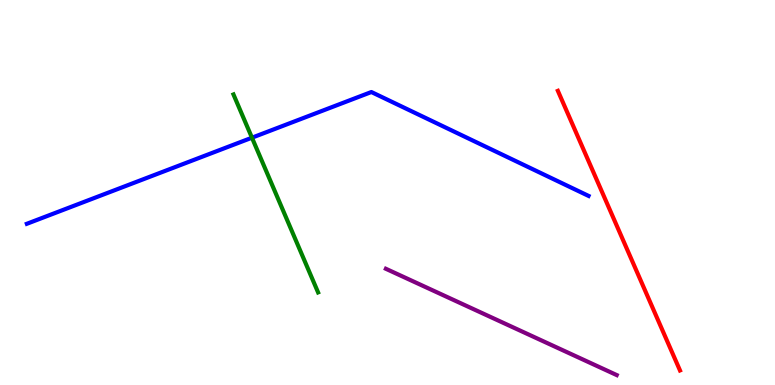[{'lines': ['blue', 'red'], 'intersections': []}, {'lines': ['green', 'red'], 'intersections': []}, {'lines': ['purple', 'red'], 'intersections': []}, {'lines': ['blue', 'green'], 'intersections': [{'x': 3.25, 'y': 6.42}]}, {'lines': ['blue', 'purple'], 'intersections': []}, {'lines': ['green', 'purple'], 'intersections': []}]